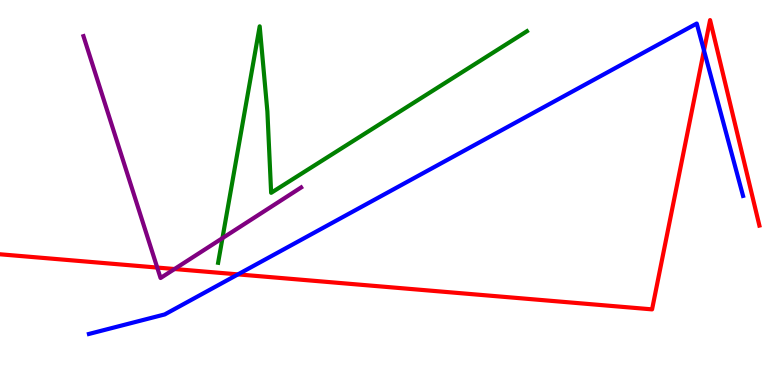[{'lines': ['blue', 'red'], 'intersections': [{'x': 3.07, 'y': 2.87}, {'x': 9.08, 'y': 8.69}]}, {'lines': ['green', 'red'], 'intersections': []}, {'lines': ['purple', 'red'], 'intersections': [{'x': 2.03, 'y': 3.05}, {'x': 2.25, 'y': 3.01}]}, {'lines': ['blue', 'green'], 'intersections': []}, {'lines': ['blue', 'purple'], 'intersections': []}, {'lines': ['green', 'purple'], 'intersections': [{'x': 2.87, 'y': 3.81}]}]